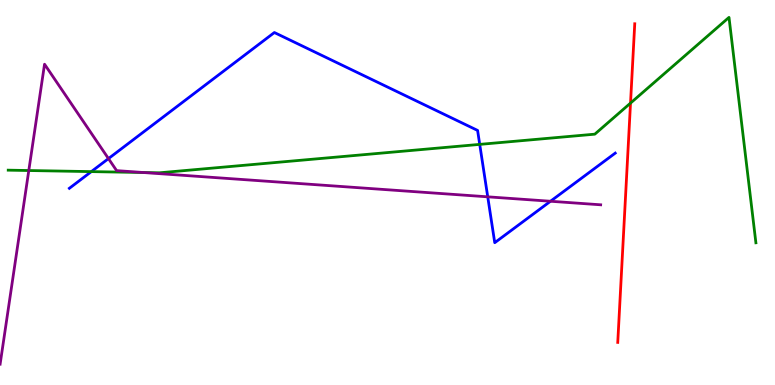[{'lines': ['blue', 'red'], 'intersections': []}, {'lines': ['green', 'red'], 'intersections': [{'x': 8.14, 'y': 7.32}]}, {'lines': ['purple', 'red'], 'intersections': []}, {'lines': ['blue', 'green'], 'intersections': [{'x': 1.18, 'y': 5.54}, {'x': 6.19, 'y': 6.25}]}, {'lines': ['blue', 'purple'], 'intersections': [{'x': 1.4, 'y': 5.88}, {'x': 6.29, 'y': 4.89}, {'x': 7.1, 'y': 4.77}]}, {'lines': ['green', 'purple'], 'intersections': [{'x': 0.372, 'y': 5.57}, {'x': 1.85, 'y': 5.52}]}]